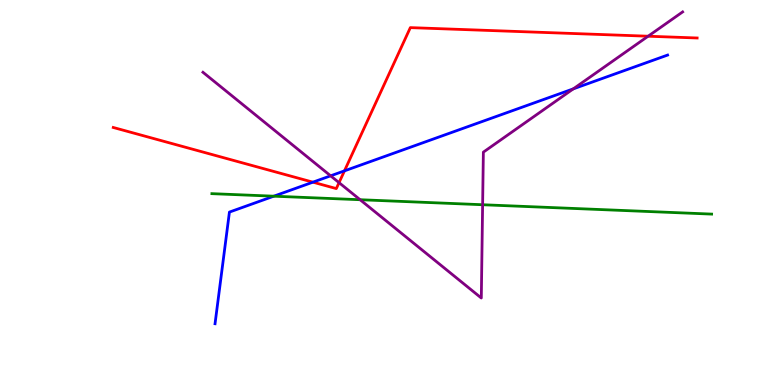[{'lines': ['blue', 'red'], 'intersections': [{'x': 4.04, 'y': 5.27}, {'x': 4.44, 'y': 5.56}]}, {'lines': ['green', 'red'], 'intersections': []}, {'lines': ['purple', 'red'], 'intersections': [{'x': 4.37, 'y': 5.26}, {'x': 8.36, 'y': 9.06}]}, {'lines': ['blue', 'green'], 'intersections': [{'x': 3.53, 'y': 4.9}]}, {'lines': ['blue', 'purple'], 'intersections': [{'x': 4.27, 'y': 5.43}, {'x': 7.4, 'y': 7.69}]}, {'lines': ['green', 'purple'], 'intersections': [{'x': 4.65, 'y': 4.81}, {'x': 6.23, 'y': 4.68}]}]